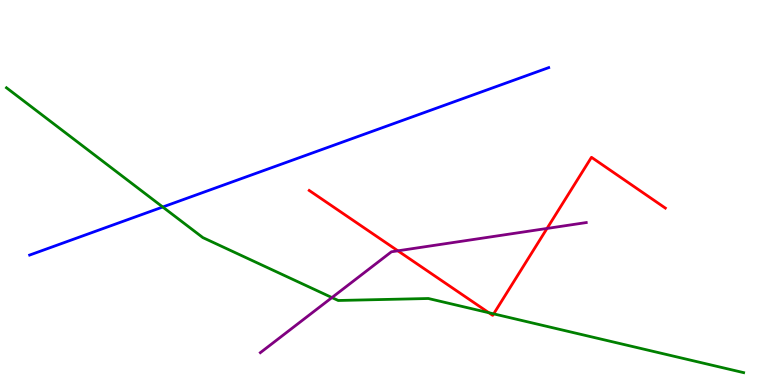[{'lines': ['blue', 'red'], 'intersections': []}, {'lines': ['green', 'red'], 'intersections': [{'x': 6.31, 'y': 1.88}, {'x': 6.37, 'y': 1.85}]}, {'lines': ['purple', 'red'], 'intersections': [{'x': 5.13, 'y': 3.49}, {'x': 7.06, 'y': 4.07}]}, {'lines': ['blue', 'green'], 'intersections': [{'x': 2.1, 'y': 4.62}]}, {'lines': ['blue', 'purple'], 'intersections': []}, {'lines': ['green', 'purple'], 'intersections': [{'x': 4.28, 'y': 2.27}]}]